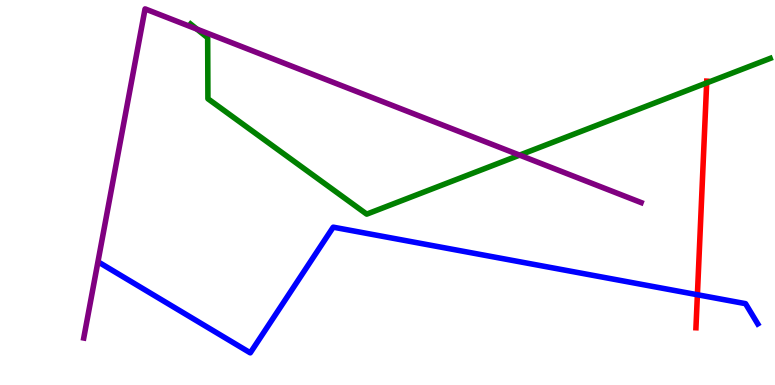[{'lines': ['blue', 'red'], 'intersections': [{'x': 9.0, 'y': 2.34}]}, {'lines': ['green', 'red'], 'intersections': [{'x': 9.12, 'y': 7.85}]}, {'lines': ['purple', 'red'], 'intersections': []}, {'lines': ['blue', 'green'], 'intersections': []}, {'lines': ['blue', 'purple'], 'intersections': []}, {'lines': ['green', 'purple'], 'intersections': [{'x': 2.54, 'y': 9.24}, {'x': 6.7, 'y': 5.97}]}]